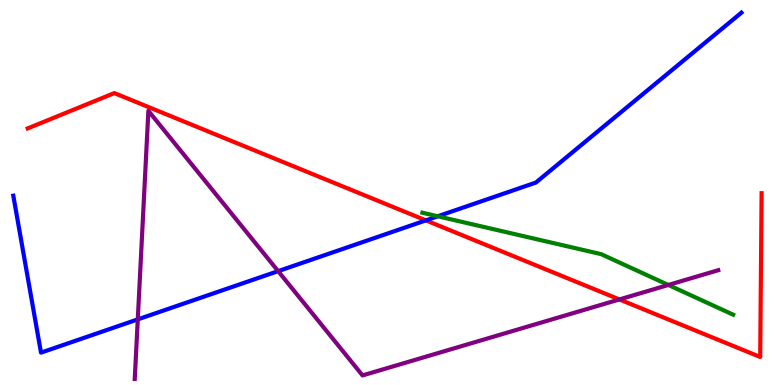[{'lines': ['blue', 'red'], 'intersections': [{'x': 5.5, 'y': 4.28}]}, {'lines': ['green', 'red'], 'intersections': []}, {'lines': ['purple', 'red'], 'intersections': [{'x': 7.99, 'y': 2.22}]}, {'lines': ['blue', 'green'], 'intersections': [{'x': 5.65, 'y': 4.38}]}, {'lines': ['blue', 'purple'], 'intersections': [{'x': 1.78, 'y': 1.7}, {'x': 3.59, 'y': 2.96}]}, {'lines': ['green', 'purple'], 'intersections': [{'x': 8.62, 'y': 2.6}]}]